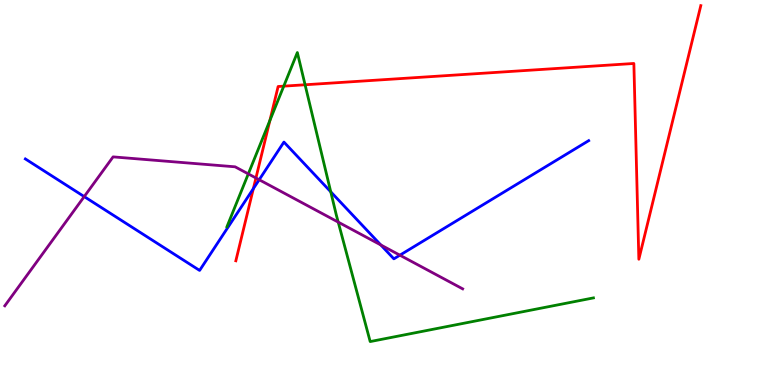[{'lines': ['blue', 'red'], 'intersections': [{'x': 3.27, 'y': 5.1}]}, {'lines': ['green', 'red'], 'intersections': [{'x': 3.48, 'y': 6.87}, {'x': 3.66, 'y': 7.76}, {'x': 3.94, 'y': 7.8}]}, {'lines': ['purple', 'red'], 'intersections': [{'x': 3.3, 'y': 5.38}]}, {'lines': ['blue', 'green'], 'intersections': [{'x': 4.27, 'y': 5.02}]}, {'lines': ['blue', 'purple'], 'intersections': [{'x': 1.09, 'y': 4.89}, {'x': 3.34, 'y': 5.33}, {'x': 4.91, 'y': 3.64}, {'x': 5.16, 'y': 3.37}]}, {'lines': ['green', 'purple'], 'intersections': [{'x': 3.2, 'y': 5.48}, {'x': 4.36, 'y': 4.23}]}]